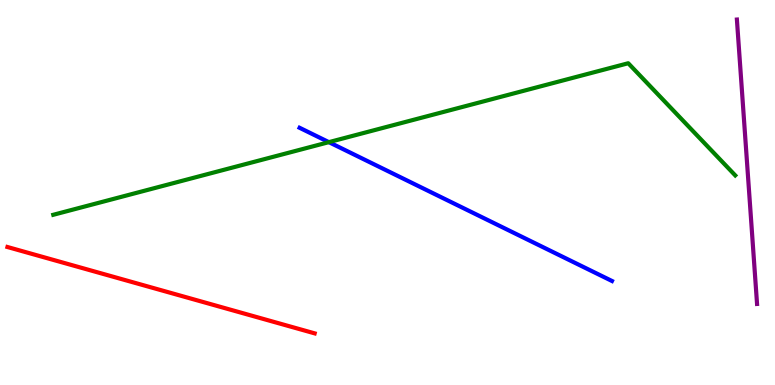[{'lines': ['blue', 'red'], 'intersections': []}, {'lines': ['green', 'red'], 'intersections': []}, {'lines': ['purple', 'red'], 'intersections': []}, {'lines': ['blue', 'green'], 'intersections': [{'x': 4.24, 'y': 6.31}]}, {'lines': ['blue', 'purple'], 'intersections': []}, {'lines': ['green', 'purple'], 'intersections': []}]